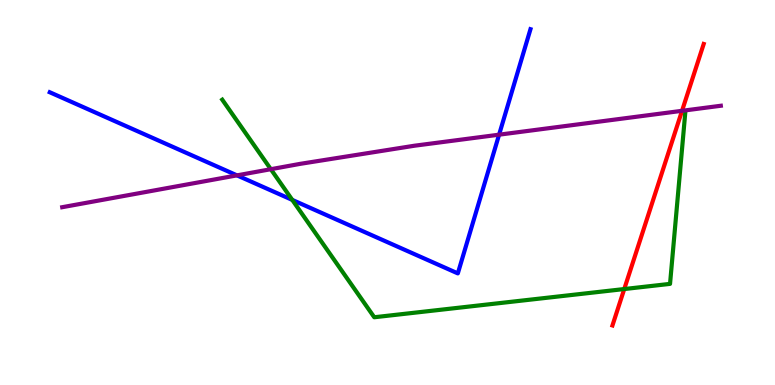[{'lines': ['blue', 'red'], 'intersections': []}, {'lines': ['green', 'red'], 'intersections': [{'x': 8.05, 'y': 2.49}]}, {'lines': ['purple', 'red'], 'intersections': [{'x': 8.8, 'y': 7.12}]}, {'lines': ['blue', 'green'], 'intersections': [{'x': 3.77, 'y': 4.81}]}, {'lines': ['blue', 'purple'], 'intersections': [{'x': 3.06, 'y': 5.45}, {'x': 6.44, 'y': 6.5}]}, {'lines': ['green', 'purple'], 'intersections': [{'x': 3.49, 'y': 5.61}]}]